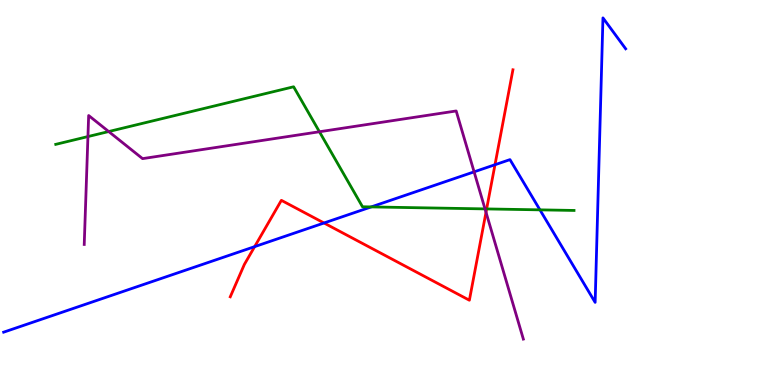[{'lines': ['blue', 'red'], 'intersections': [{'x': 3.29, 'y': 3.59}, {'x': 4.18, 'y': 4.21}, {'x': 6.39, 'y': 5.72}]}, {'lines': ['green', 'red'], 'intersections': [{'x': 6.28, 'y': 4.57}]}, {'lines': ['purple', 'red'], 'intersections': [{'x': 6.27, 'y': 4.49}]}, {'lines': ['blue', 'green'], 'intersections': [{'x': 4.79, 'y': 4.63}, {'x': 6.97, 'y': 4.55}]}, {'lines': ['blue', 'purple'], 'intersections': [{'x': 6.12, 'y': 5.54}]}, {'lines': ['green', 'purple'], 'intersections': [{'x': 1.13, 'y': 6.45}, {'x': 1.4, 'y': 6.58}, {'x': 4.12, 'y': 6.58}, {'x': 6.26, 'y': 4.57}]}]